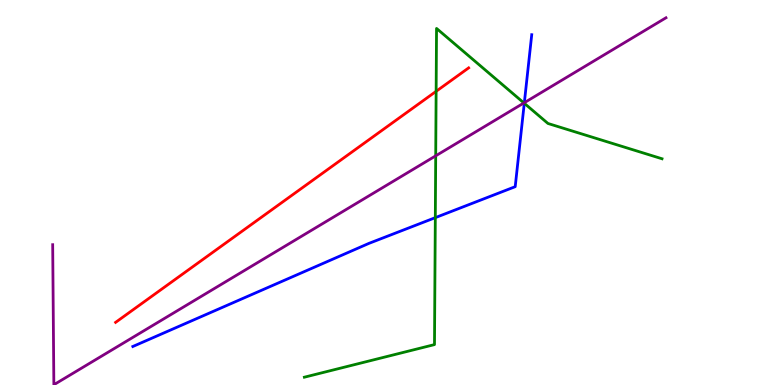[{'lines': ['blue', 'red'], 'intersections': []}, {'lines': ['green', 'red'], 'intersections': [{'x': 5.63, 'y': 7.63}]}, {'lines': ['purple', 'red'], 'intersections': []}, {'lines': ['blue', 'green'], 'intersections': [{'x': 5.62, 'y': 4.35}, {'x': 6.76, 'y': 7.32}]}, {'lines': ['blue', 'purple'], 'intersections': [{'x': 6.77, 'y': 7.33}]}, {'lines': ['green', 'purple'], 'intersections': [{'x': 5.62, 'y': 5.95}, {'x': 6.76, 'y': 7.33}]}]